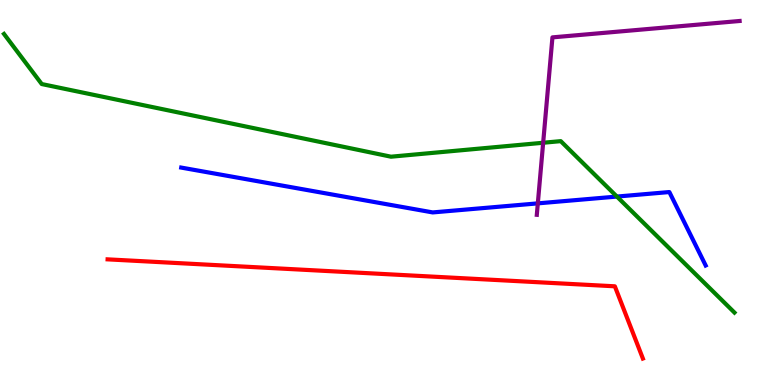[{'lines': ['blue', 'red'], 'intersections': []}, {'lines': ['green', 'red'], 'intersections': []}, {'lines': ['purple', 'red'], 'intersections': []}, {'lines': ['blue', 'green'], 'intersections': [{'x': 7.96, 'y': 4.89}]}, {'lines': ['blue', 'purple'], 'intersections': [{'x': 6.94, 'y': 4.72}]}, {'lines': ['green', 'purple'], 'intersections': [{'x': 7.01, 'y': 6.29}]}]